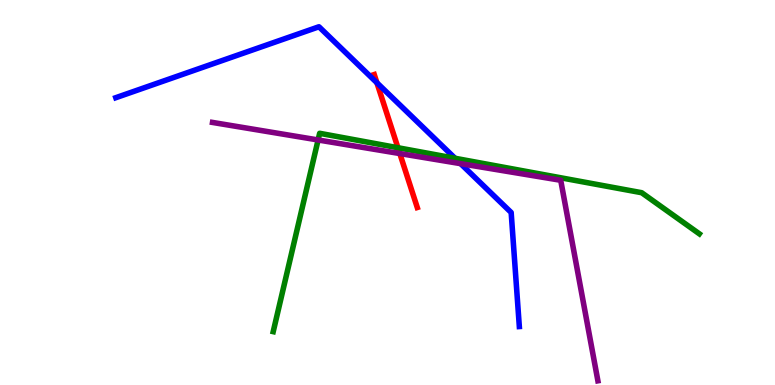[{'lines': ['blue', 'red'], 'intersections': [{'x': 4.86, 'y': 7.85}]}, {'lines': ['green', 'red'], 'intersections': [{'x': 5.13, 'y': 6.16}]}, {'lines': ['purple', 'red'], 'intersections': [{'x': 5.16, 'y': 6.01}]}, {'lines': ['blue', 'green'], 'intersections': [{'x': 5.87, 'y': 5.89}]}, {'lines': ['blue', 'purple'], 'intersections': [{'x': 5.94, 'y': 5.75}]}, {'lines': ['green', 'purple'], 'intersections': [{'x': 4.1, 'y': 6.36}]}]